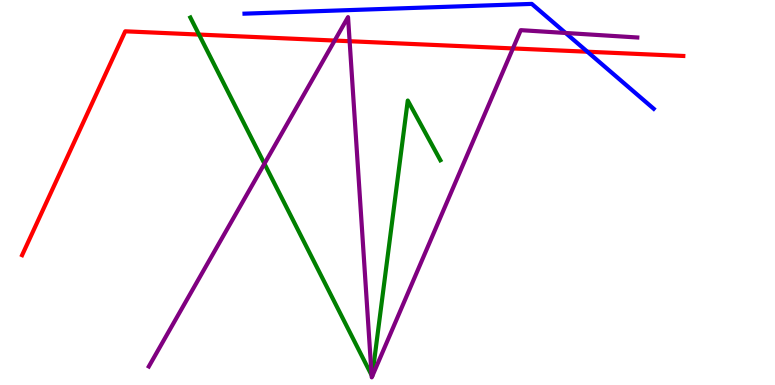[{'lines': ['blue', 'red'], 'intersections': [{'x': 7.58, 'y': 8.66}]}, {'lines': ['green', 'red'], 'intersections': [{'x': 2.57, 'y': 9.1}]}, {'lines': ['purple', 'red'], 'intersections': [{'x': 4.32, 'y': 8.95}, {'x': 4.51, 'y': 8.93}, {'x': 6.62, 'y': 8.74}]}, {'lines': ['blue', 'green'], 'intersections': []}, {'lines': ['blue', 'purple'], 'intersections': [{'x': 7.3, 'y': 9.14}]}, {'lines': ['green', 'purple'], 'intersections': [{'x': 3.41, 'y': 5.75}, {'x': 4.79, 'y': 0.254}]}]